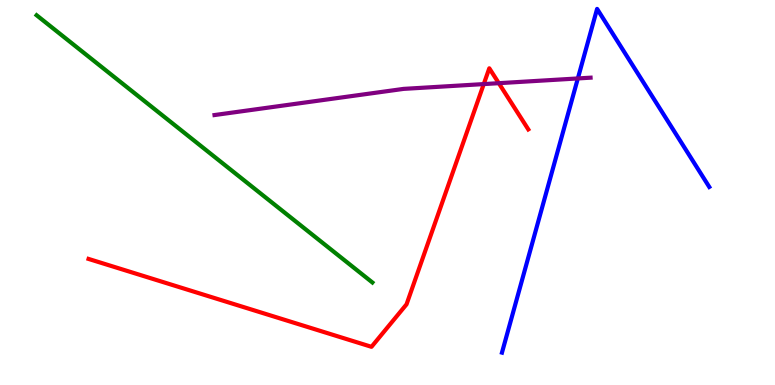[{'lines': ['blue', 'red'], 'intersections': []}, {'lines': ['green', 'red'], 'intersections': []}, {'lines': ['purple', 'red'], 'intersections': [{'x': 6.24, 'y': 7.82}, {'x': 6.44, 'y': 7.84}]}, {'lines': ['blue', 'green'], 'intersections': []}, {'lines': ['blue', 'purple'], 'intersections': [{'x': 7.46, 'y': 7.96}]}, {'lines': ['green', 'purple'], 'intersections': []}]